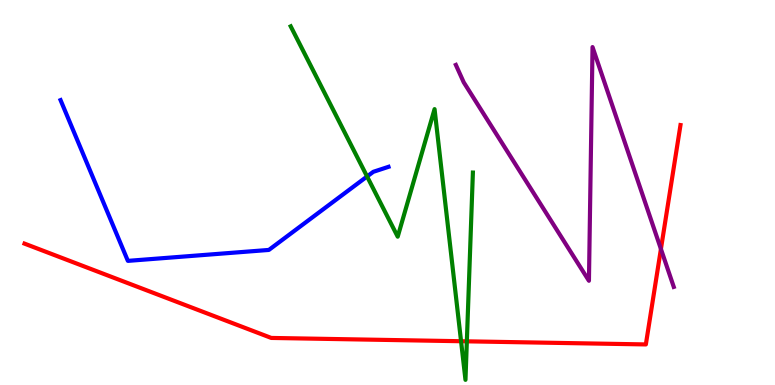[{'lines': ['blue', 'red'], 'intersections': []}, {'lines': ['green', 'red'], 'intersections': [{'x': 5.95, 'y': 1.14}, {'x': 6.02, 'y': 1.13}]}, {'lines': ['purple', 'red'], 'intersections': [{'x': 8.53, 'y': 3.53}]}, {'lines': ['blue', 'green'], 'intersections': [{'x': 4.74, 'y': 5.42}]}, {'lines': ['blue', 'purple'], 'intersections': []}, {'lines': ['green', 'purple'], 'intersections': []}]